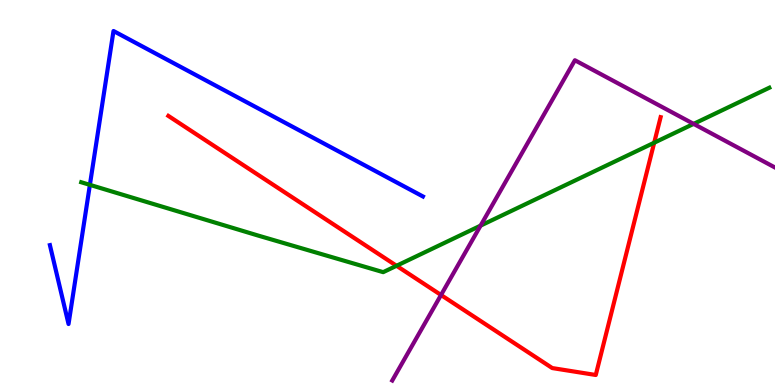[{'lines': ['blue', 'red'], 'intersections': []}, {'lines': ['green', 'red'], 'intersections': [{'x': 5.12, 'y': 3.1}, {'x': 8.44, 'y': 6.29}]}, {'lines': ['purple', 'red'], 'intersections': [{'x': 5.69, 'y': 2.34}]}, {'lines': ['blue', 'green'], 'intersections': [{'x': 1.16, 'y': 5.2}]}, {'lines': ['blue', 'purple'], 'intersections': []}, {'lines': ['green', 'purple'], 'intersections': [{'x': 6.2, 'y': 4.14}, {'x': 8.95, 'y': 6.78}]}]